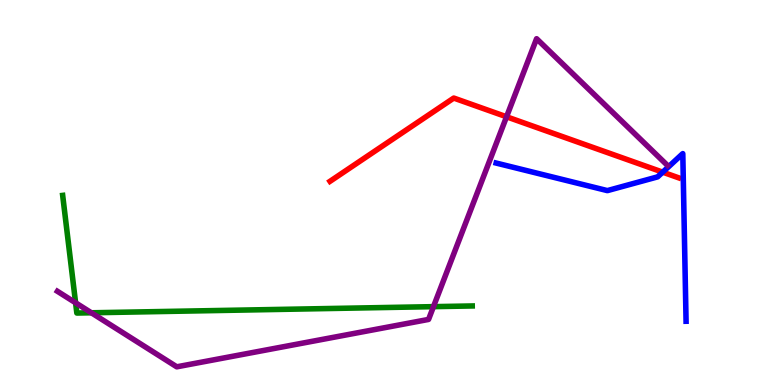[{'lines': ['blue', 'red'], 'intersections': [{'x': 8.55, 'y': 5.53}]}, {'lines': ['green', 'red'], 'intersections': []}, {'lines': ['purple', 'red'], 'intersections': [{'x': 6.54, 'y': 6.97}]}, {'lines': ['blue', 'green'], 'intersections': []}, {'lines': ['blue', 'purple'], 'intersections': []}, {'lines': ['green', 'purple'], 'intersections': [{'x': 0.975, 'y': 2.14}, {'x': 1.18, 'y': 1.88}, {'x': 5.59, 'y': 2.04}]}]